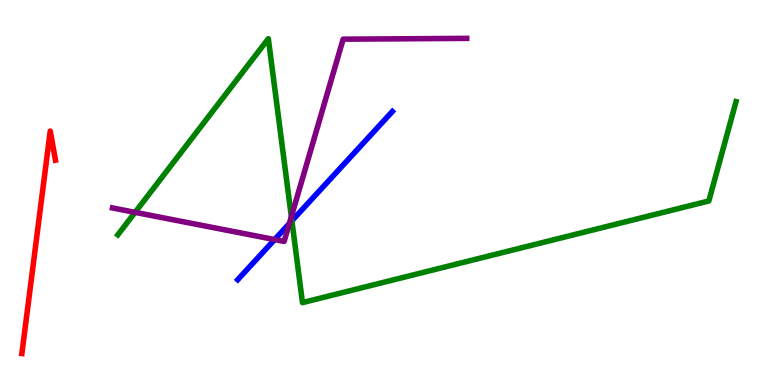[{'lines': ['blue', 'red'], 'intersections': []}, {'lines': ['green', 'red'], 'intersections': []}, {'lines': ['purple', 'red'], 'intersections': []}, {'lines': ['blue', 'green'], 'intersections': [{'x': 3.77, 'y': 4.27}]}, {'lines': ['blue', 'purple'], 'intersections': [{'x': 3.54, 'y': 3.78}, {'x': 3.73, 'y': 4.19}]}, {'lines': ['green', 'purple'], 'intersections': [{'x': 1.74, 'y': 4.48}, {'x': 3.76, 'y': 4.37}]}]